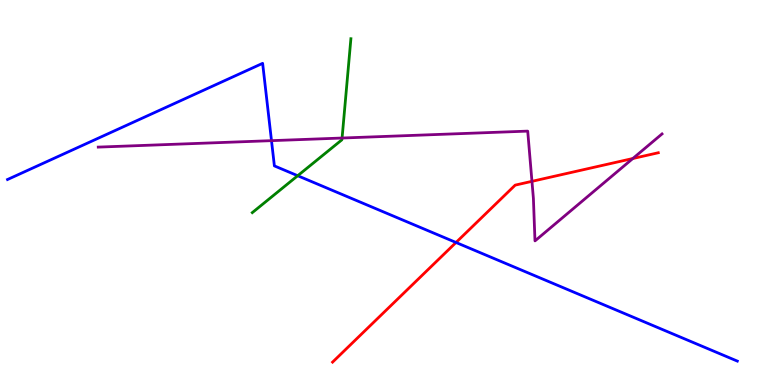[{'lines': ['blue', 'red'], 'intersections': [{'x': 5.88, 'y': 3.7}]}, {'lines': ['green', 'red'], 'intersections': []}, {'lines': ['purple', 'red'], 'intersections': [{'x': 6.86, 'y': 5.29}, {'x': 8.17, 'y': 5.88}]}, {'lines': ['blue', 'green'], 'intersections': [{'x': 3.84, 'y': 5.44}]}, {'lines': ['blue', 'purple'], 'intersections': [{'x': 3.5, 'y': 6.35}]}, {'lines': ['green', 'purple'], 'intersections': [{'x': 4.41, 'y': 6.41}]}]